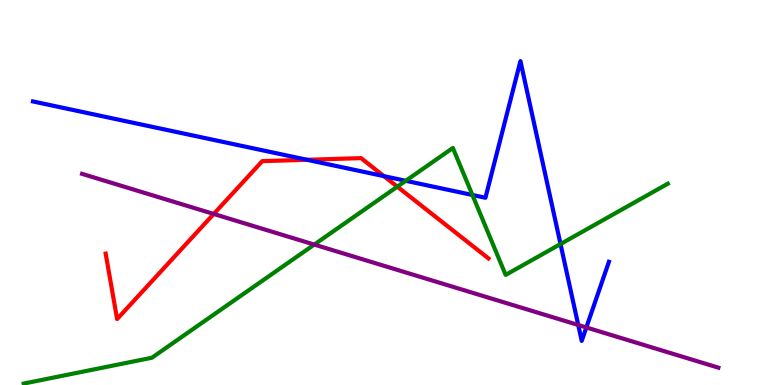[{'lines': ['blue', 'red'], 'intersections': [{'x': 3.96, 'y': 5.85}, {'x': 4.95, 'y': 5.42}]}, {'lines': ['green', 'red'], 'intersections': [{'x': 5.13, 'y': 5.15}]}, {'lines': ['purple', 'red'], 'intersections': [{'x': 2.76, 'y': 4.44}]}, {'lines': ['blue', 'green'], 'intersections': [{'x': 5.24, 'y': 5.3}, {'x': 6.1, 'y': 4.94}, {'x': 7.23, 'y': 3.66}]}, {'lines': ['blue', 'purple'], 'intersections': [{'x': 7.46, 'y': 1.56}, {'x': 7.57, 'y': 1.49}]}, {'lines': ['green', 'purple'], 'intersections': [{'x': 4.05, 'y': 3.65}]}]